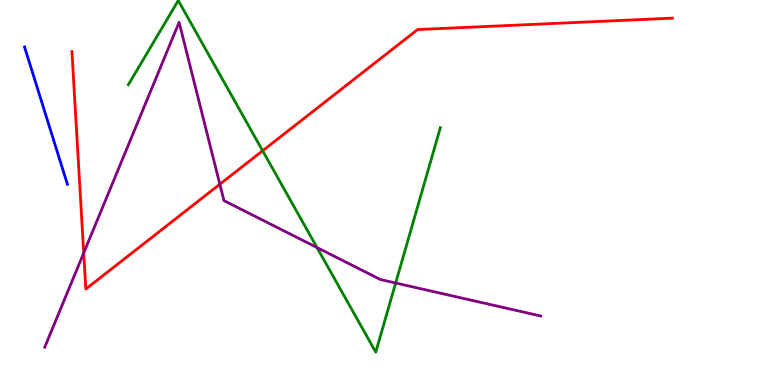[{'lines': ['blue', 'red'], 'intersections': []}, {'lines': ['green', 'red'], 'intersections': [{'x': 3.39, 'y': 6.08}]}, {'lines': ['purple', 'red'], 'intersections': [{'x': 1.08, 'y': 3.43}, {'x': 2.84, 'y': 5.21}]}, {'lines': ['blue', 'green'], 'intersections': []}, {'lines': ['blue', 'purple'], 'intersections': []}, {'lines': ['green', 'purple'], 'intersections': [{'x': 4.09, 'y': 3.57}, {'x': 5.11, 'y': 2.65}]}]